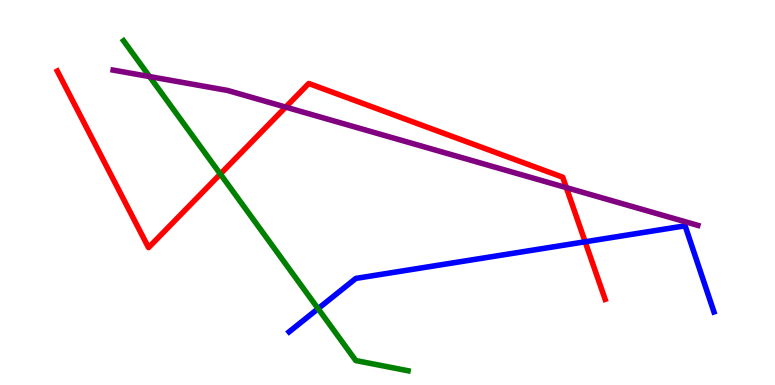[{'lines': ['blue', 'red'], 'intersections': [{'x': 7.55, 'y': 3.72}]}, {'lines': ['green', 'red'], 'intersections': [{'x': 2.84, 'y': 5.48}]}, {'lines': ['purple', 'red'], 'intersections': [{'x': 3.69, 'y': 7.22}, {'x': 7.31, 'y': 5.13}]}, {'lines': ['blue', 'green'], 'intersections': [{'x': 4.1, 'y': 1.98}]}, {'lines': ['blue', 'purple'], 'intersections': []}, {'lines': ['green', 'purple'], 'intersections': [{'x': 1.93, 'y': 8.01}]}]